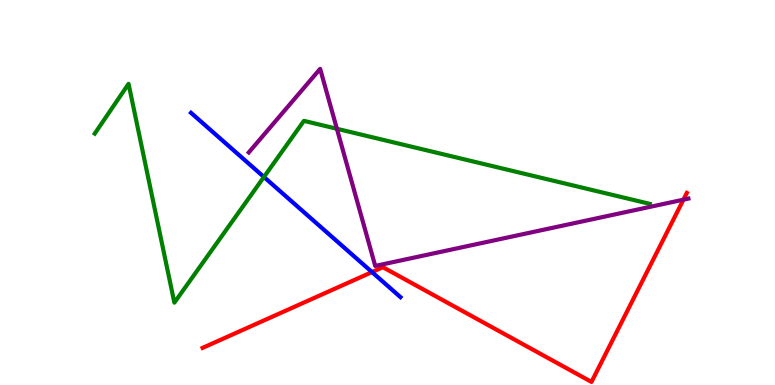[{'lines': ['blue', 'red'], 'intersections': [{'x': 4.8, 'y': 2.93}]}, {'lines': ['green', 'red'], 'intersections': []}, {'lines': ['purple', 'red'], 'intersections': [{'x': 8.82, 'y': 4.81}]}, {'lines': ['blue', 'green'], 'intersections': [{'x': 3.41, 'y': 5.4}]}, {'lines': ['blue', 'purple'], 'intersections': []}, {'lines': ['green', 'purple'], 'intersections': [{'x': 4.35, 'y': 6.66}]}]